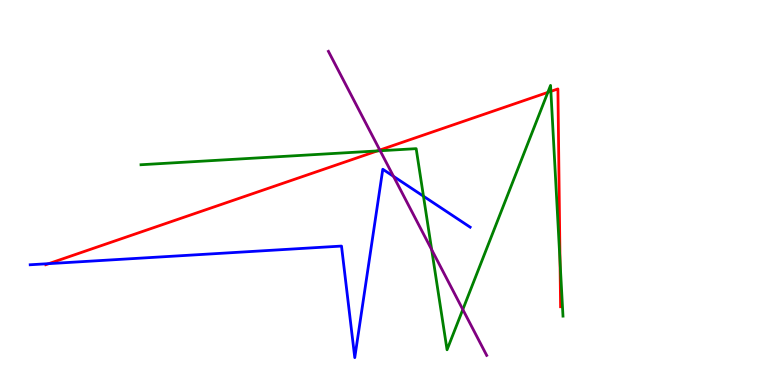[{'lines': ['blue', 'red'], 'intersections': [{'x': 0.629, 'y': 3.15}]}, {'lines': ['green', 'red'], 'intersections': [{'x': 4.87, 'y': 6.08}, {'x': 7.07, 'y': 7.6}, {'x': 7.11, 'y': 7.63}, {'x': 7.23, 'y': 3.22}]}, {'lines': ['purple', 'red'], 'intersections': [{'x': 4.9, 'y': 6.1}]}, {'lines': ['blue', 'green'], 'intersections': [{'x': 5.46, 'y': 4.9}]}, {'lines': ['blue', 'purple'], 'intersections': [{'x': 5.08, 'y': 5.42}]}, {'lines': ['green', 'purple'], 'intersections': [{'x': 4.91, 'y': 6.08}, {'x': 5.57, 'y': 3.51}, {'x': 5.97, 'y': 1.96}]}]